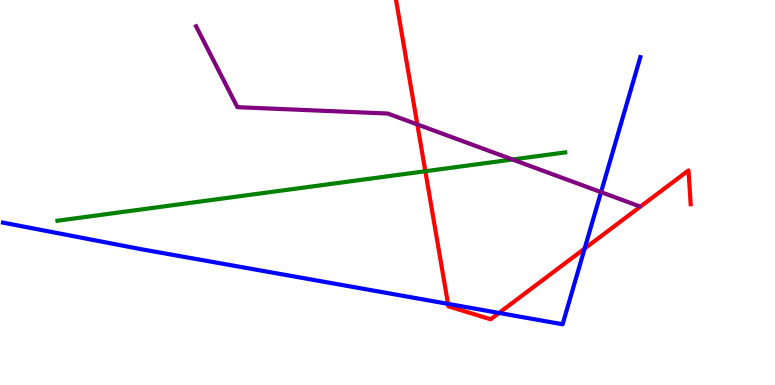[{'lines': ['blue', 'red'], 'intersections': [{'x': 5.78, 'y': 2.11}, {'x': 6.44, 'y': 1.87}, {'x': 7.54, 'y': 3.54}]}, {'lines': ['green', 'red'], 'intersections': [{'x': 5.49, 'y': 5.55}]}, {'lines': ['purple', 'red'], 'intersections': [{'x': 5.38, 'y': 6.77}]}, {'lines': ['blue', 'green'], 'intersections': []}, {'lines': ['blue', 'purple'], 'intersections': [{'x': 7.76, 'y': 5.01}]}, {'lines': ['green', 'purple'], 'intersections': [{'x': 6.61, 'y': 5.86}]}]